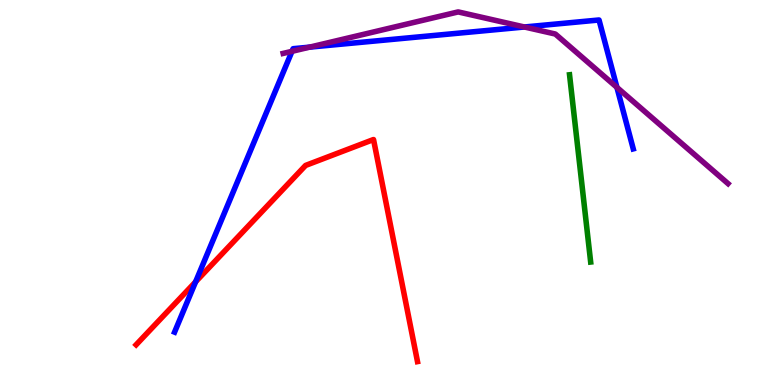[{'lines': ['blue', 'red'], 'intersections': [{'x': 2.52, 'y': 2.68}]}, {'lines': ['green', 'red'], 'intersections': []}, {'lines': ['purple', 'red'], 'intersections': []}, {'lines': ['blue', 'green'], 'intersections': []}, {'lines': ['blue', 'purple'], 'intersections': [{'x': 3.77, 'y': 8.67}, {'x': 3.99, 'y': 8.78}, {'x': 6.77, 'y': 9.3}, {'x': 7.96, 'y': 7.73}]}, {'lines': ['green', 'purple'], 'intersections': []}]